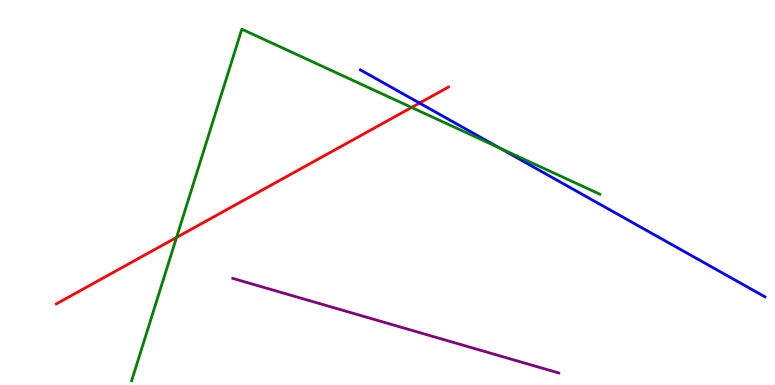[{'lines': ['blue', 'red'], 'intersections': [{'x': 5.41, 'y': 7.32}]}, {'lines': ['green', 'red'], 'intersections': [{'x': 2.28, 'y': 3.83}, {'x': 5.31, 'y': 7.21}]}, {'lines': ['purple', 'red'], 'intersections': []}, {'lines': ['blue', 'green'], 'intersections': [{'x': 6.45, 'y': 6.15}]}, {'lines': ['blue', 'purple'], 'intersections': []}, {'lines': ['green', 'purple'], 'intersections': []}]